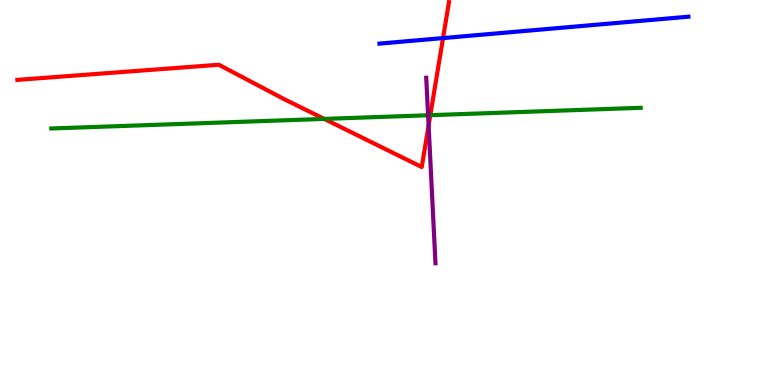[{'lines': ['blue', 'red'], 'intersections': [{'x': 5.72, 'y': 9.01}]}, {'lines': ['green', 'red'], 'intersections': [{'x': 4.18, 'y': 6.91}, {'x': 5.55, 'y': 7.01}]}, {'lines': ['purple', 'red'], 'intersections': [{'x': 5.53, 'y': 6.74}]}, {'lines': ['blue', 'green'], 'intersections': []}, {'lines': ['blue', 'purple'], 'intersections': []}, {'lines': ['green', 'purple'], 'intersections': [{'x': 5.52, 'y': 7.01}]}]